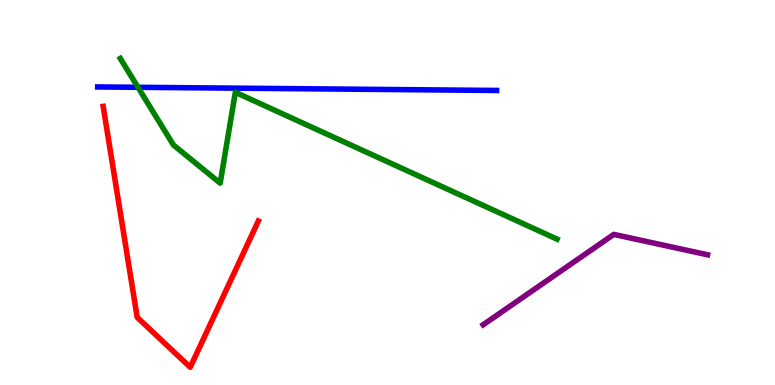[{'lines': ['blue', 'red'], 'intersections': []}, {'lines': ['green', 'red'], 'intersections': []}, {'lines': ['purple', 'red'], 'intersections': []}, {'lines': ['blue', 'green'], 'intersections': [{'x': 1.78, 'y': 7.73}]}, {'lines': ['blue', 'purple'], 'intersections': []}, {'lines': ['green', 'purple'], 'intersections': []}]